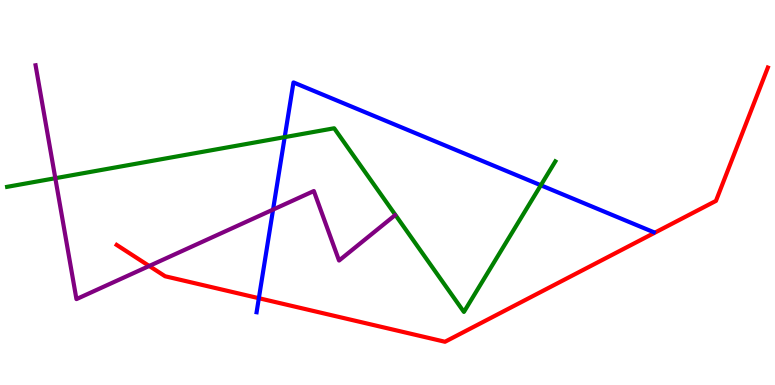[{'lines': ['blue', 'red'], 'intersections': [{'x': 3.34, 'y': 2.25}]}, {'lines': ['green', 'red'], 'intersections': []}, {'lines': ['purple', 'red'], 'intersections': [{'x': 1.93, 'y': 3.09}]}, {'lines': ['blue', 'green'], 'intersections': [{'x': 3.67, 'y': 6.44}, {'x': 6.98, 'y': 5.19}]}, {'lines': ['blue', 'purple'], 'intersections': [{'x': 3.52, 'y': 4.56}]}, {'lines': ['green', 'purple'], 'intersections': [{'x': 0.714, 'y': 5.37}]}]